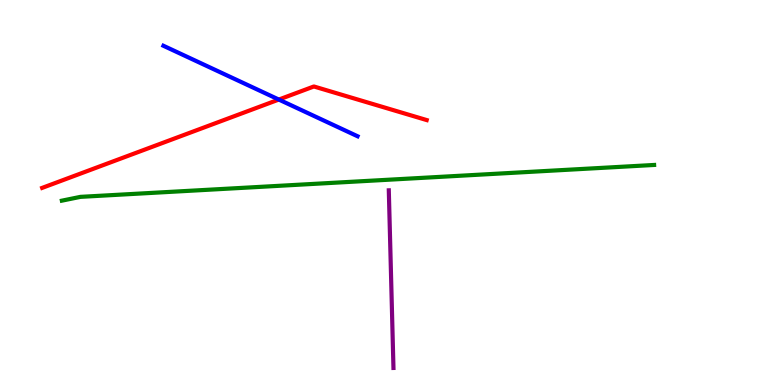[{'lines': ['blue', 'red'], 'intersections': [{'x': 3.6, 'y': 7.41}]}, {'lines': ['green', 'red'], 'intersections': []}, {'lines': ['purple', 'red'], 'intersections': []}, {'lines': ['blue', 'green'], 'intersections': []}, {'lines': ['blue', 'purple'], 'intersections': []}, {'lines': ['green', 'purple'], 'intersections': []}]